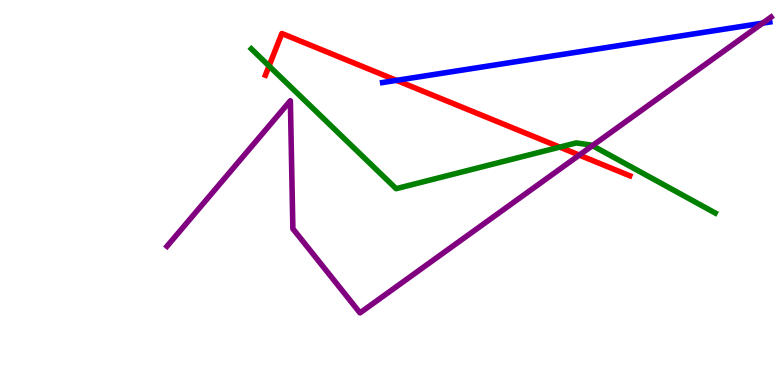[{'lines': ['blue', 'red'], 'intersections': [{'x': 5.12, 'y': 7.91}]}, {'lines': ['green', 'red'], 'intersections': [{'x': 3.47, 'y': 8.29}, {'x': 7.22, 'y': 6.18}]}, {'lines': ['purple', 'red'], 'intersections': [{'x': 7.47, 'y': 5.97}]}, {'lines': ['blue', 'green'], 'intersections': []}, {'lines': ['blue', 'purple'], 'intersections': [{'x': 9.84, 'y': 9.4}]}, {'lines': ['green', 'purple'], 'intersections': [{'x': 7.64, 'y': 6.22}]}]